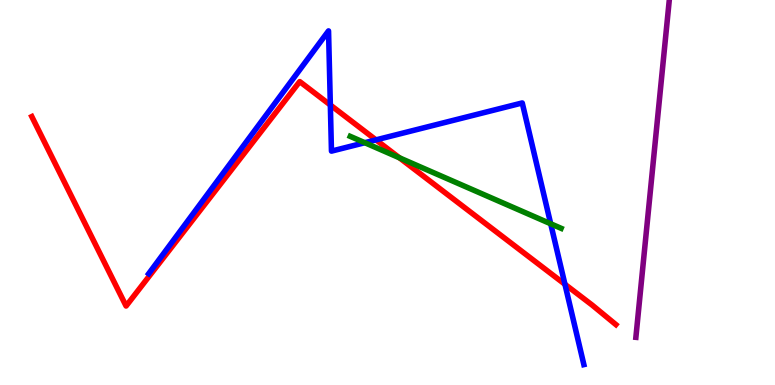[{'lines': ['blue', 'red'], 'intersections': [{'x': 4.26, 'y': 7.27}, {'x': 4.85, 'y': 6.37}, {'x': 7.29, 'y': 2.62}]}, {'lines': ['green', 'red'], 'intersections': [{'x': 5.15, 'y': 5.9}]}, {'lines': ['purple', 'red'], 'intersections': []}, {'lines': ['blue', 'green'], 'intersections': [{'x': 4.71, 'y': 6.29}, {'x': 7.11, 'y': 4.19}]}, {'lines': ['blue', 'purple'], 'intersections': []}, {'lines': ['green', 'purple'], 'intersections': []}]